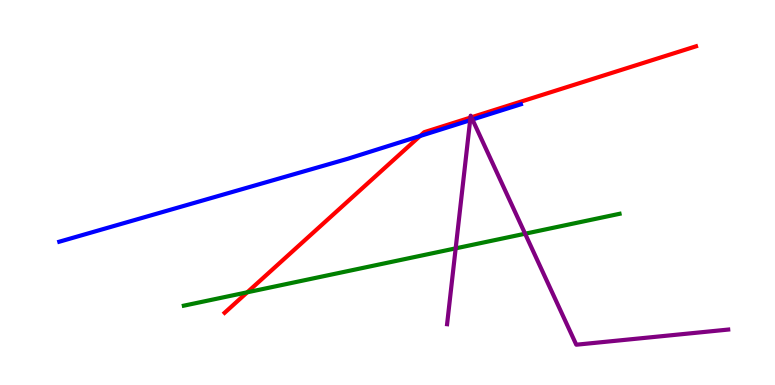[{'lines': ['blue', 'red'], 'intersections': [{'x': 5.42, 'y': 6.47}]}, {'lines': ['green', 'red'], 'intersections': [{'x': 3.19, 'y': 2.41}]}, {'lines': ['purple', 'red'], 'intersections': [{'x': 6.07, 'y': 6.95}, {'x': 6.08, 'y': 6.95}]}, {'lines': ['blue', 'green'], 'intersections': []}, {'lines': ['blue', 'purple'], 'intersections': [{'x': 6.07, 'y': 6.88}, {'x': 6.1, 'y': 6.9}]}, {'lines': ['green', 'purple'], 'intersections': [{'x': 5.88, 'y': 3.55}, {'x': 6.78, 'y': 3.93}]}]